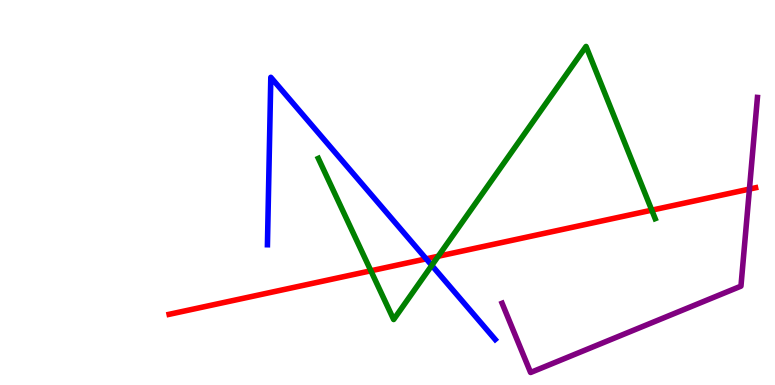[{'lines': ['blue', 'red'], 'intersections': [{'x': 5.5, 'y': 3.28}]}, {'lines': ['green', 'red'], 'intersections': [{'x': 4.79, 'y': 2.97}, {'x': 5.65, 'y': 3.34}, {'x': 8.41, 'y': 4.54}]}, {'lines': ['purple', 'red'], 'intersections': [{'x': 9.67, 'y': 5.09}]}, {'lines': ['blue', 'green'], 'intersections': [{'x': 5.57, 'y': 3.11}]}, {'lines': ['blue', 'purple'], 'intersections': []}, {'lines': ['green', 'purple'], 'intersections': []}]